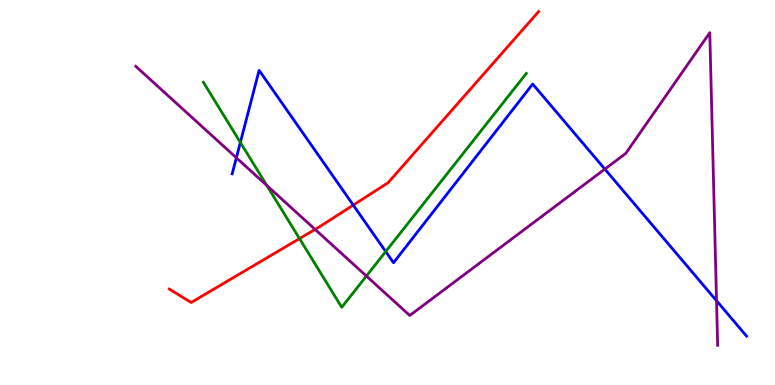[{'lines': ['blue', 'red'], 'intersections': [{'x': 4.56, 'y': 4.67}]}, {'lines': ['green', 'red'], 'intersections': [{'x': 3.86, 'y': 3.8}]}, {'lines': ['purple', 'red'], 'intersections': [{'x': 4.07, 'y': 4.04}]}, {'lines': ['blue', 'green'], 'intersections': [{'x': 3.1, 'y': 6.3}, {'x': 4.98, 'y': 3.47}]}, {'lines': ['blue', 'purple'], 'intersections': [{'x': 3.05, 'y': 5.9}, {'x': 7.8, 'y': 5.61}, {'x': 9.25, 'y': 2.19}]}, {'lines': ['green', 'purple'], 'intersections': [{'x': 3.44, 'y': 5.18}, {'x': 4.73, 'y': 2.83}]}]